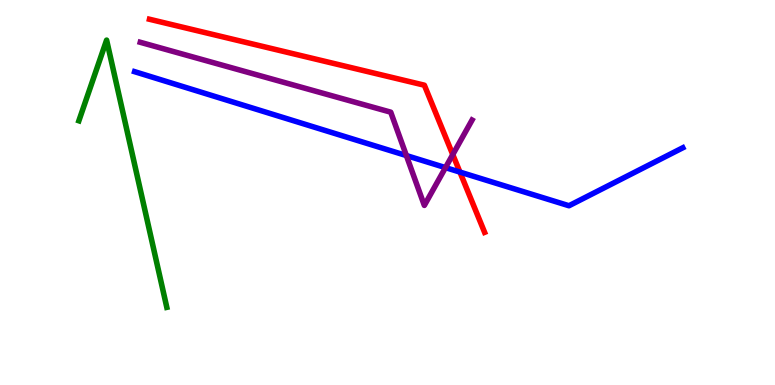[{'lines': ['blue', 'red'], 'intersections': [{'x': 5.93, 'y': 5.53}]}, {'lines': ['green', 'red'], 'intersections': []}, {'lines': ['purple', 'red'], 'intersections': [{'x': 5.84, 'y': 5.98}]}, {'lines': ['blue', 'green'], 'intersections': []}, {'lines': ['blue', 'purple'], 'intersections': [{'x': 5.24, 'y': 5.96}, {'x': 5.75, 'y': 5.65}]}, {'lines': ['green', 'purple'], 'intersections': []}]